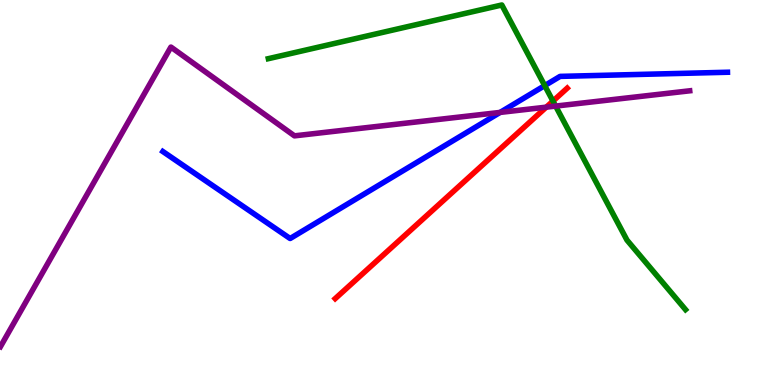[{'lines': ['blue', 'red'], 'intersections': []}, {'lines': ['green', 'red'], 'intersections': [{'x': 7.14, 'y': 7.37}]}, {'lines': ['purple', 'red'], 'intersections': [{'x': 7.05, 'y': 7.22}]}, {'lines': ['blue', 'green'], 'intersections': [{'x': 7.03, 'y': 7.78}]}, {'lines': ['blue', 'purple'], 'intersections': [{'x': 6.45, 'y': 7.08}]}, {'lines': ['green', 'purple'], 'intersections': [{'x': 7.17, 'y': 7.24}]}]